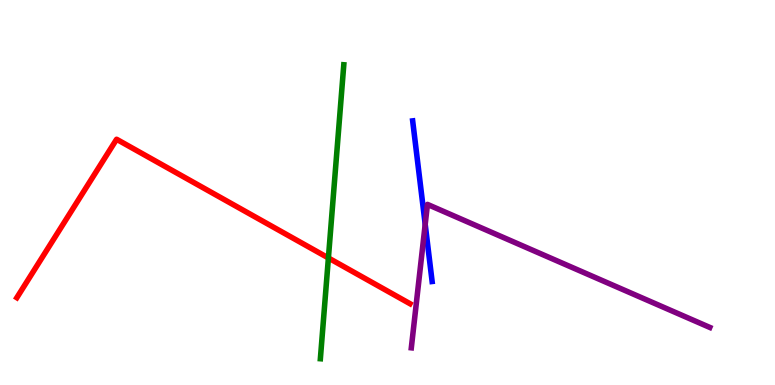[{'lines': ['blue', 'red'], 'intersections': []}, {'lines': ['green', 'red'], 'intersections': [{'x': 4.24, 'y': 3.3}]}, {'lines': ['purple', 'red'], 'intersections': []}, {'lines': ['blue', 'green'], 'intersections': []}, {'lines': ['blue', 'purple'], 'intersections': [{'x': 5.49, 'y': 4.17}]}, {'lines': ['green', 'purple'], 'intersections': []}]